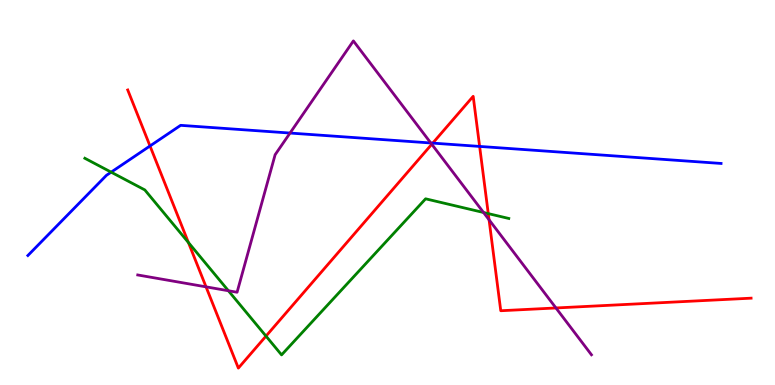[{'lines': ['blue', 'red'], 'intersections': [{'x': 1.94, 'y': 6.21}, {'x': 5.58, 'y': 6.28}, {'x': 6.19, 'y': 6.2}]}, {'lines': ['green', 'red'], 'intersections': [{'x': 2.43, 'y': 3.7}, {'x': 3.43, 'y': 1.27}, {'x': 6.3, 'y': 4.45}]}, {'lines': ['purple', 'red'], 'intersections': [{'x': 2.66, 'y': 2.55}, {'x': 5.57, 'y': 6.25}, {'x': 6.31, 'y': 4.29}, {'x': 7.17, 'y': 2.0}]}, {'lines': ['blue', 'green'], 'intersections': [{'x': 1.43, 'y': 5.53}]}, {'lines': ['blue', 'purple'], 'intersections': [{'x': 3.74, 'y': 6.54}, {'x': 5.56, 'y': 6.29}]}, {'lines': ['green', 'purple'], 'intersections': [{'x': 2.95, 'y': 2.45}, {'x': 6.24, 'y': 4.48}]}]